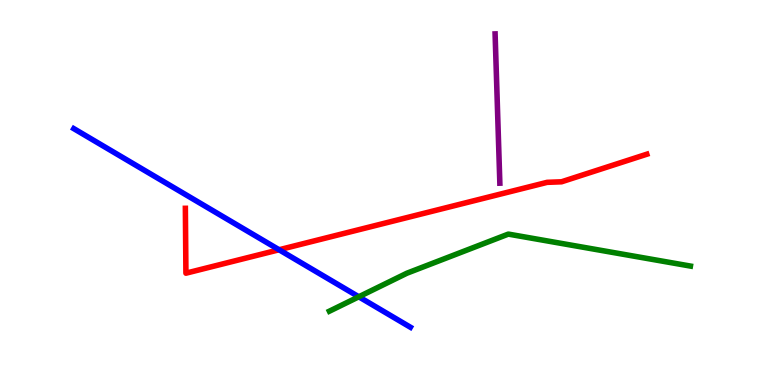[{'lines': ['blue', 'red'], 'intersections': [{'x': 3.6, 'y': 3.51}]}, {'lines': ['green', 'red'], 'intersections': []}, {'lines': ['purple', 'red'], 'intersections': []}, {'lines': ['blue', 'green'], 'intersections': [{'x': 4.63, 'y': 2.29}]}, {'lines': ['blue', 'purple'], 'intersections': []}, {'lines': ['green', 'purple'], 'intersections': []}]